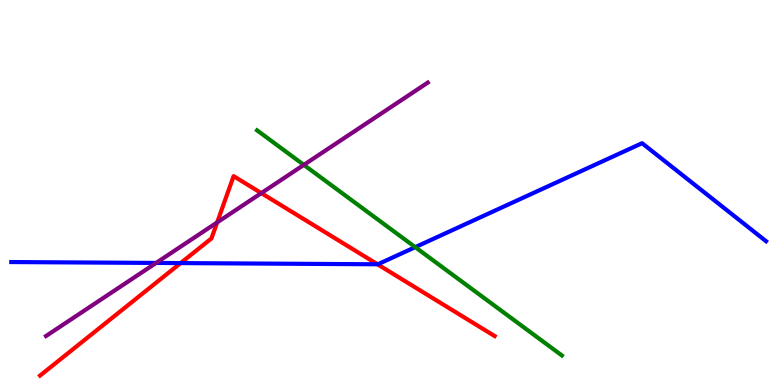[{'lines': ['blue', 'red'], 'intersections': [{'x': 2.33, 'y': 3.17}, {'x': 4.87, 'y': 3.14}]}, {'lines': ['green', 'red'], 'intersections': []}, {'lines': ['purple', 'red'], 'intersections': [{'x': 2.8, 'y': 4.22}, {'x': 3.37, 'y': 4.98}]}, {'lines': ['blue', 'green'], 'intersections': [{'x': 5.36, 'y': 3.58}]}, {'lines': ['blue', 'purple'], 'intersections': [{'x': 2.01, 'y': 3.17}]}, {'lines': ['green', 'purple'], 'intersections': [{'x': 3.92, 'y': 5.72}]}]